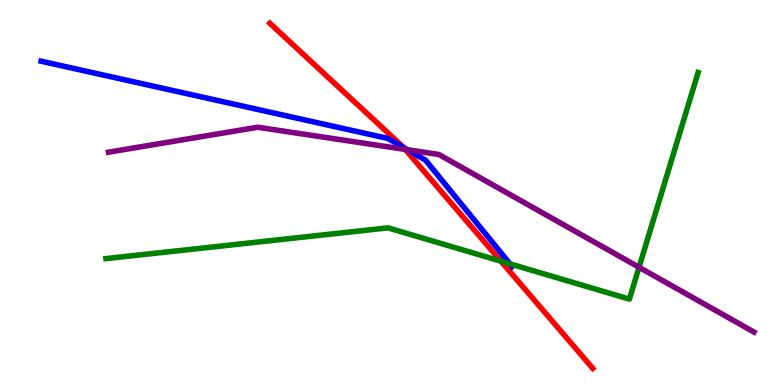[{'lines': ['blue', 'red'], 'intersections': [{'x': 5.21, 'y': 6.17}]}, {'lines': ['green', 'red'], 'intersections': [{'x': 6.46, 'y': 3.22}]}, {'lines': ['purple', 'red'], 'intersections': [{'x': 5.23, 'y': 6.12}]}, {'lines': ['blue', 'green'], 'intersections': [{'x': 6.58, 'y': 3.15}]}, {'lines': ['blue', 'purple'], 'intersections': [{'x': 5.26, 'y': 6.11}]}, {'lines': ['green', 'purple'], 'intersections': [{'x': 8.25, 'y': 3.06}]}]